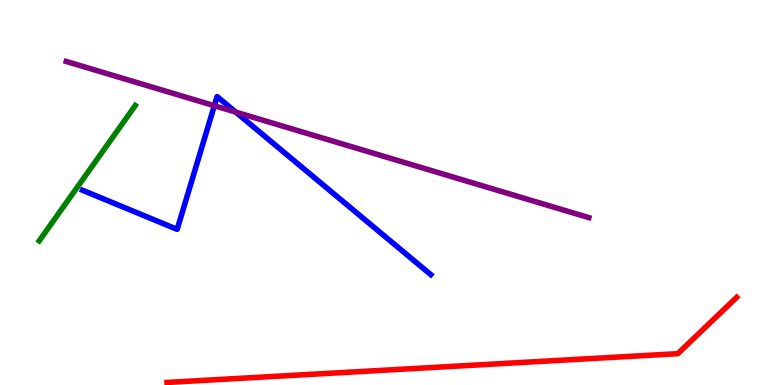[{'lines': ['blue', 'red'], 'intersections': []}, {'lines': ['green', 'red'], 'intersections': []}, {'lines': ['purple', 'red'], 'intersections': []}, {'lines': ['blue', 'green'], 'intersections': []}, {'lines': ['blue', 'purple'], 'intersections': [{'x': 2.77, 'y': 7.25}, {'x': 3.04, 'y': 7.09}]}, {'lines': ['green', 'purple'], 'intersections': []}]